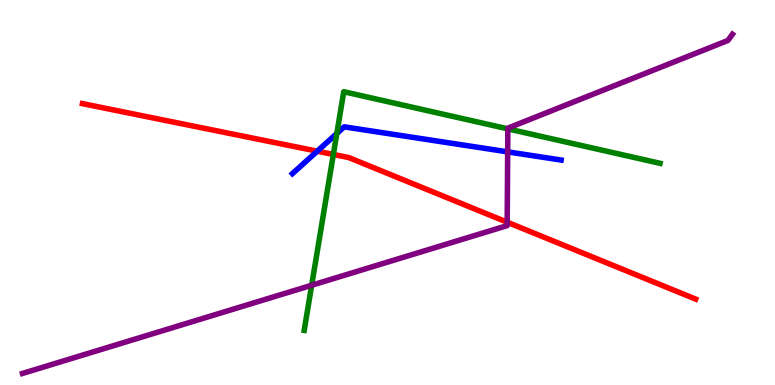[{'lines': ['blue', 'red'], 'intersections': [{'x': 4.09, 'y': 6.07}]}, {'lines': ['green', 'red'], 'intersections': [{'x': 4.3, 'y': 5.99}]}, {'lines': ['purple', 'red'], 'intersections': [{'x': 6.54, 'y': 4.23}]}, {'lines': ['blue', 'green'], 'intersections': [{'x': 4.35, 'y': 6.53}]}, {'lines': ['blue', 'purple'], 'intersections': [{'x': 6.55, 'y': 6.06}]}, {'lines': ['green', 'purple'], 'intersections': [{'x': 4.02, 'y': 2.59}, {'x': 6.55, 'y': 6.65}]}]